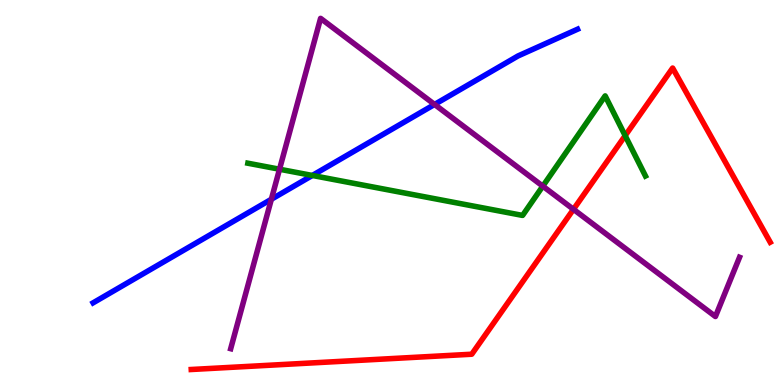[{'lines': ['blue', 'red'], 'intersections': []}, {'lines': ['green', 'red'], 'intersections': [{'x': 8.07, 'y': 6.48}]}, {'lines': ['purple', 'red'], 'intersections': [{'x': 7.4, 'y': 4.56}]}, {'lines': ['blue', 'green'], 'intersections': [{'x': 4.03, 'y': 5.44}]}, {'lines': ['blue', 'purple'], 'intersections': [{'x': 3.5, 'y': 4.82}, {'x': 5.61, 'y': 7.29}]}, {'lines': ['green', 'purple'], 'intersections': [{'x': 3.61, 'y': 5.6}, {'x': 7.0, 'y': 5.16}]}]